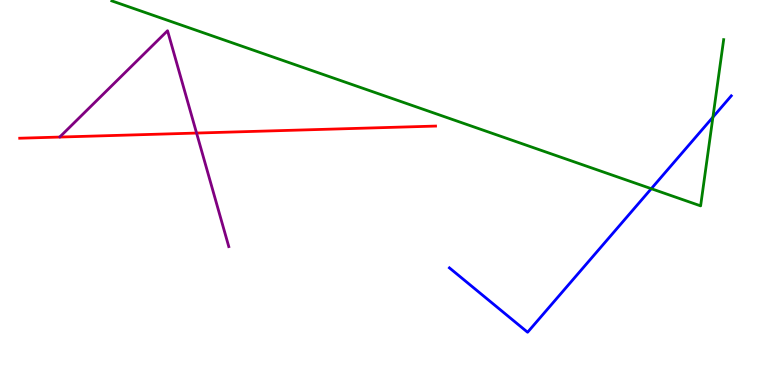[{'lines': ['blue', 'red'], 'intersections': []}, {'lines': ['green', 'red'], 'intersections': []}, {'lines': ['purple', 'red'], 'intersections': [{'x': 2.54, 'y': 6.54}]}, {'lines': ['blue', 'green'], 'intersections': [{'x': 8.4, 'y': 5.1}, {'x': 9.2, 'y': 6.96}]}, {'lines': ['blue', 'purple'], 'intersections': []}, {'lines': ['green', 'purple'], 'intersections': []}]